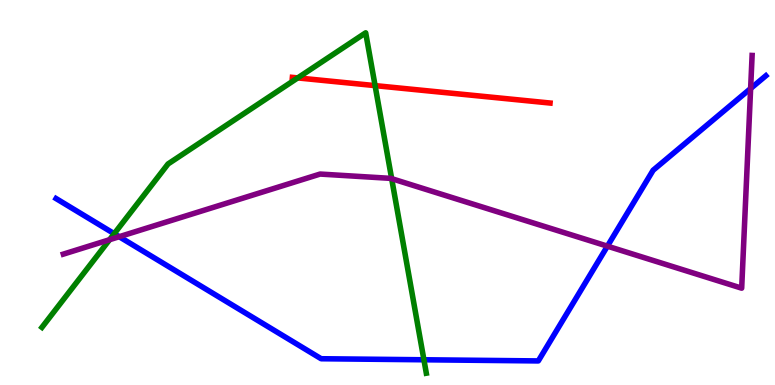[{'lines': ['blue', 'red'], 'intersections': []}, {'lines': ['green', 'red'], 'intersections': [{'x': 3.84, 'y': 7.98}, {'x': 4.84, 'y': 7.78}]}, {'lines': ['purple', 'red'], 'intersections': []}, {'lines': ['blue', 'green'], 'intersections': [{'x': 1.47, 'y': 3.93}, {'x': 5.47, 'y': 0.655}]}, {'lines': ['blue', 'purple'], 'intersections': [{'x': 1.54, 'y': 3.85}, {'x': 7.84, 'y': 3.61}, {'x': 9.69, 'y': 7.7}]}, {'lines': ['green', 'purple'], 'intersections': [{'x': 1.41, 'y': 3.77}, {'x': 5.05, 'y': 5.36}]}]